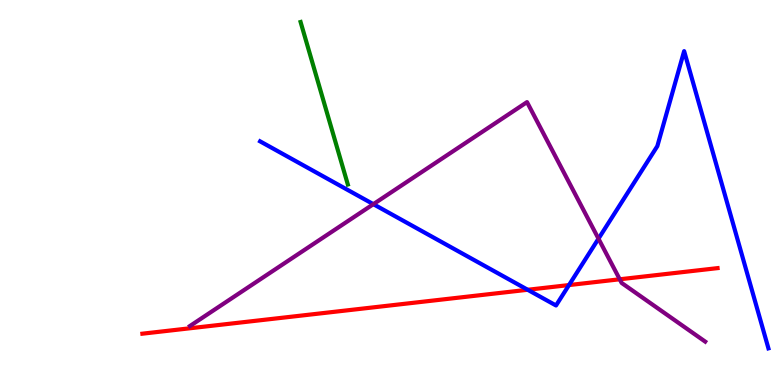[{'lines': ['blue', 'red'], 'intersections': [{'x': 6.81, 'y': 2.47}, {'x': 7.34, 'y': 2.6}]}, {'lines': ['green', 'red'], 'intersections': []}, {'lines': ['purple', 'red'], 'intersections': [{'x': 8.0, 'y': 2.75}]}, {'lines': ['blue', 'green'], 'intersections': []}, {'lines': ['blue', 'purple'], 'intersections': [{'x': 4.82, 'y': 4.7}, {'x': 7.72, 'y': 3.8}]}, {'lines': ['green', 'purple'], 'intersections': []}]